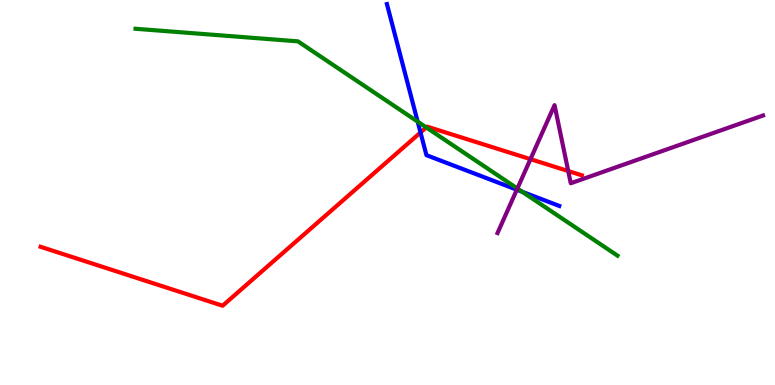[{'lines': ['blue', 'red'], 'intersections': [{'x': 5.43, 'y': 6.56}]}, {'lines': ['green', 'red'], 'intersections': [{'x': 5.5, 'y': 6.69}]}, {'lines': ['purple', 'red'], 'intersections': [{'x': 6.84, 'y': 5.87}, {'x': 7.33, 'y': 5.56}]}, {'lines': ['blue', 'green'], 'intersections': [{'x': 5.39, 'y': 6.84}, {'x': 6.74, 'y': 5.02}]}, {'lines': ['blue', 'purple'], 'intersections': [{'x': 6.67, 'y': 5.07}]}, {'lines': ['green', 'purple'], 'intersections': [{'x': 6.68, 'y': 5.1}]}]